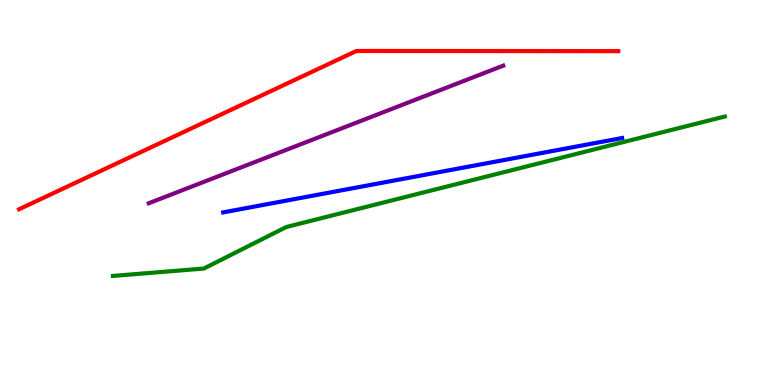[{'lines': ['blue', 'red'], 'intersections': []}, {'lines': ['green', 'red'], 'intersections': []}, {'lines': ['purple', 'red'], 'intersections': []}, {'lines': ['blue', 'green'], 'intersections': []}, {'lines': ['blue', 'purple'], 'intersections': []}, {'lines': ['green', 'purple'], 'intersections': []}]